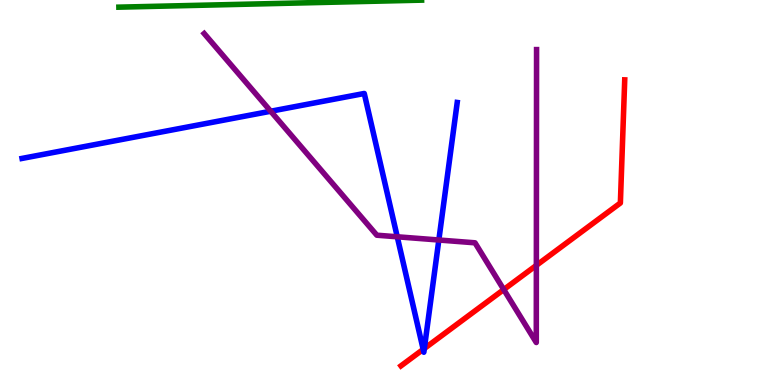[{'lines': ['blue', 'red'], 'intersections': [{'x': 5.46, 'y': 0.925}, {'x': 5.48, 'y': 0.948}]}, {'lines': ['green', 'red'], 'intersections': []}, {'lines': ['purple', 'red'], 'intersections': [{'x': 6.5, 'y': 2.48}, {'x': 6.92, 'y': 3.11}]}, {'lines': ['blue', 'green'], 'intersections': []}, {'lines': ['blue', 'purple'], 'intersections': [{'x': 3.49, 'y': 7.11}, {'x': 5.13, 'y': 3.85}, {'x': 5.66, 'y': 3.77}]}, {'lines': ['green', 'purple'], 'intersections': []}]